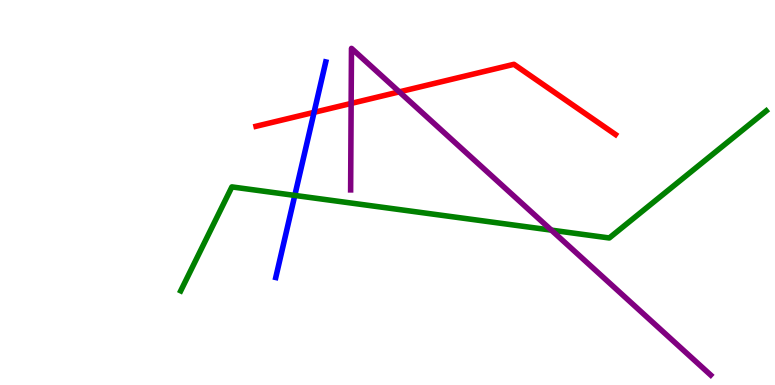[{'lines': ['blue', 'red'], 'intersections': [{'x': 4.05, 'y': 7.08}]}, {'lines': ['green', 'red'], 'intersections': []}, {'lines': ['purple', 'red'], 'intersections': [{'x': 4.53, 'y': 7.31}, {'x': 5.15, 'y': 7.61}]}, {'lines': ['blue', 'green'], 'intersections': [{'x': 3.8, 'y': 4.92}]}, {'lines': ['blue', 'purple'], 'intersections': []}, {'lines': ['green', 'purple'], 'intersections': [{'x': 7.11, 'y': 4.02}]}]